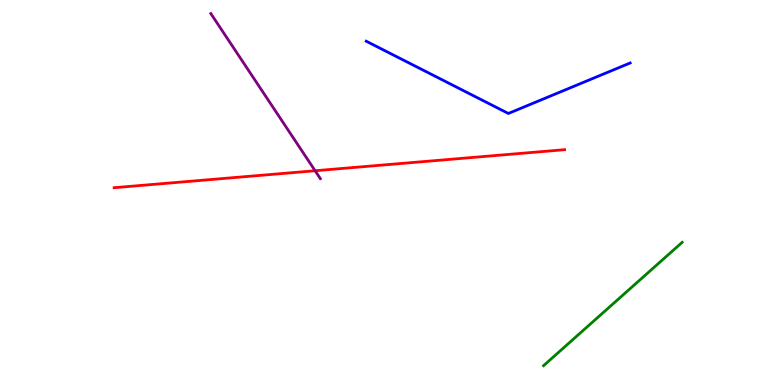[{'lines': ['blue', 'red'], 'intersections': []}, {'lines': ['green', 'red'], 'intersections': []}, {'lines': ['purple', 'red'], 'intersections': [{'x': 4.07, 'y': 5.57}]}, {'lines': ['blue', 'green'], 'intersections': []}, {'lines': ['blue', 'purple'], 'intersections': []}, {'lines': ['green', 'purple'], 'intersections': []}]